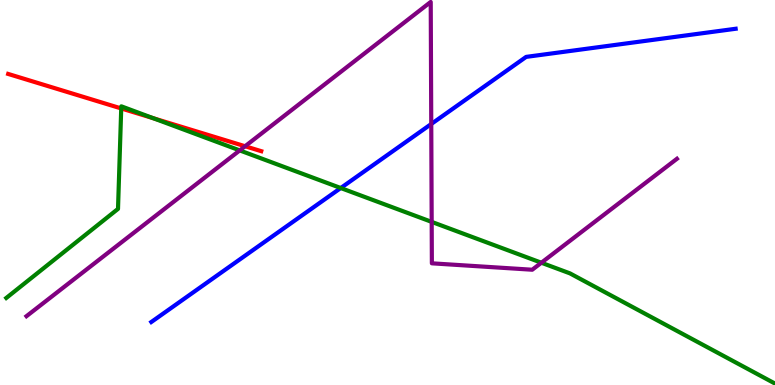[{'lines': ['blue', 'red'], 'intersections': []}, {'lines': ['green', 'red'], 'intersections': [{'x': 1.56, 'y': 7.18}, {'x': 1.98, 'y': 6.93}]}, {'lines': ['purple', 'red'], 'intersections': [{'x': 3.16, 'y': 6.2}]}, {'lines': ['blue', 'green'], 'intersections': [{'x': 4.4, 'y': 5.12}]}, {'lines': ['blue', 'purple'], 'intersections': [{'x': 5.56, 'y': 6.78}]}, {'lines': ['green', 'purple'], 'intersections': [{'x': 3.09, 'y': 6.09}, {'x': 5.57, 'y': 4.24}, {'x': 6.99, 'y': 3.18}]}]